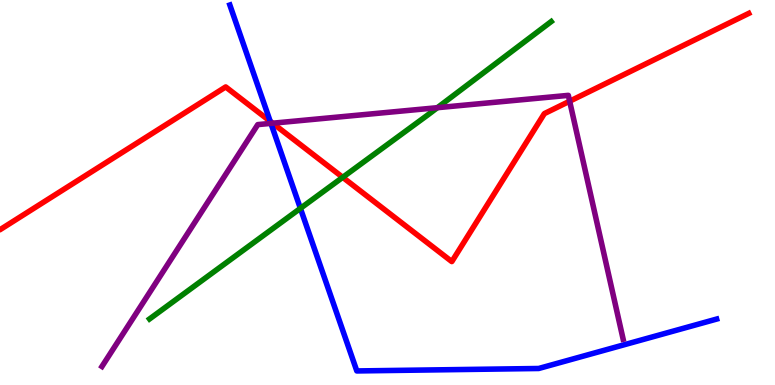[{'lines': ['blue', 'red'], 'intersections': [{'x': 3.49, 'y': 6.85}]}, {'lines': ['green', 'red'], 'intersections': [{'x': 4.42, 'y': 5.39}]}, {'lines': ['purple', 'red'], 'intersections': [{'x': 3.52, 'y': 6.8}, {'x': 7.35, 'y': 7.37}]}, {'lines': ['blue', 'green'], 'intersections': [{'x': 3.88, 'y': 4.59}]}, {'lines': ['blue', 'purple'], 'intersections': [{'x': 3.5, 'y': 6.8}]}, {'lines': ['green', 'purple'], 'intersections': [{'x': 5.64, 'y': 7.2}]}]